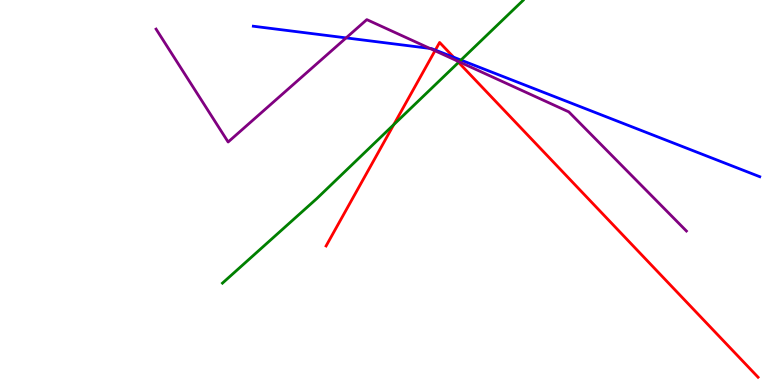[{'lines': ['blue', 'red'], 'intersections': [{'x': 5.62, 'y': 8.7}, {'x': 5.85, 'y': 8.51}]}, {'lines': ['green', 'red'], 'intersections': [{'x': 5.08, 'y': 6.76}, {'x': 5.92, 'y': 8.38}]}, {'lines': ['purple', 'red'], 'intersections': [{'x': 5.61, 'y': 8.68}, {'x': 5.9, 'y': 8.42}]}, {'lines': ['blue', 'green'], 'intersections': [{'x': 5.95, 'y': 8.44}]}, {'lines': ['blue', 'purple'], 'intersections': [{'x': 4.47, 'y': 9.02}, {'x': 5.55, 'y': 8.74}]}, {'lines': ['green', 'purple'], 'intersections': [{'x': 5.92, 'y': 8.39}]}]